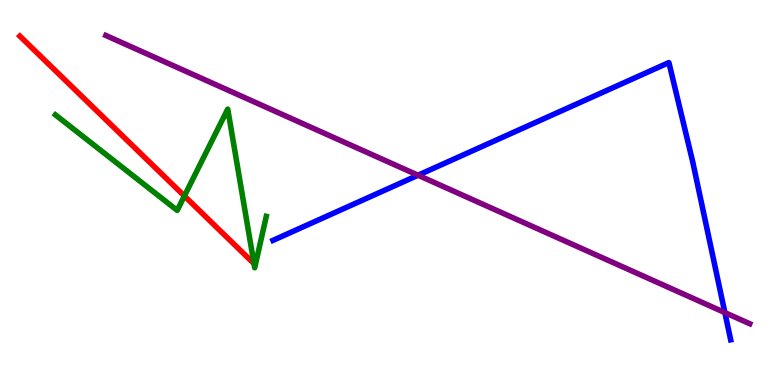[{'lines': ['blue', 'red'], 'intersections': []}, {'lines': ['green', 'red'], 'intersections': [{'x': 2.38, 'y': 4.91}, {'x': 3.28, 'y': 3.15}]}, {'lines': ['purple', 'red'], 'intersections': []}, {'lines': ['blue', 'green'], 'intersections': []}, {'lines': ['blue', 'purple'], 'intersections': [{'x': 5.39, 'y': 5.45}, {'x': 9.35, 'y': 1.88}]}, {'lines': ['green', 'purple'], 'intersections': []}]